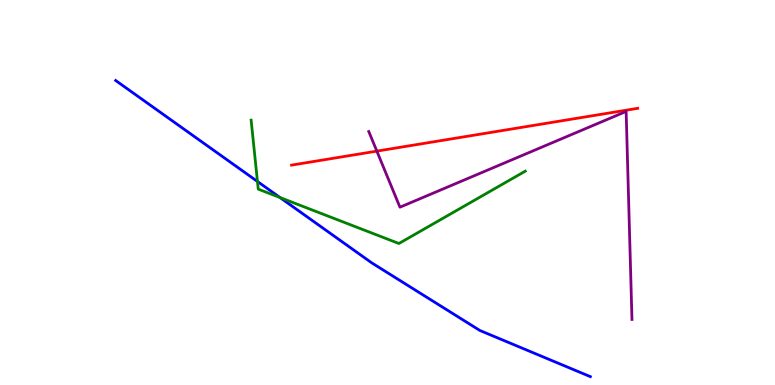[{'lines': ['blue', 'red'], 'intersections': []}, {'lines': ['green', 'red'], 'intersections': []}, {'lines': ['purple', 'red'], 'intersections': [{'x': 4.86, 'y': 6.07}]}, {'lines': ['blue', 'green'], 'intersections': [{'x': 3.32, 'y': 5.29}, {'x': 3.61, 'y': 4.87}]}, {'lines': ['blue', 'purple'], 'intersections': []}, {'lines': ['green', 'purple'], 'intersections': []}]